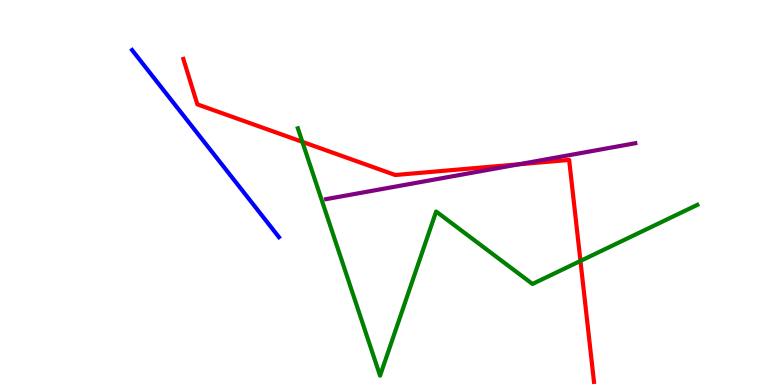[{'lines': ['blue', 'red'], 'intersections': []}, {'lines': ['green', 'red'], 'intersections': [{'x': 3.9, 'y': 6.32}, {'x': 7.49, 'y': 3.22}]}, {'lines': ['purple', 'red'], 'intersections': [{'x': 6.69, 'y': 5.73}]}, {'lines': ['blue', 'green'], 'intersections': []}, {'lines': ['blue', 'purple'], 'intersections': []}, {'lines': ['green', 'purple'], 'intersections': []}]